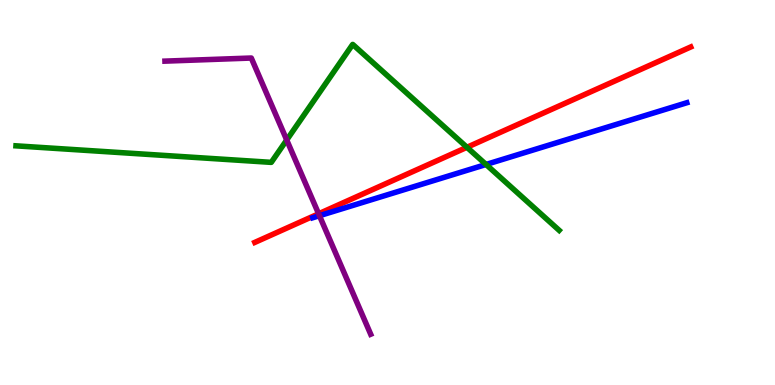[{'lines': ['blue', 'red'], 'intersections': []}, {'lines': ['green', 'red'], 'intersections': [{'x': 6.03, 'y': 6.17}]}, {'lines': ['purple', 'red'], 'intersections': [{'x': 4.11, 'y': 4.45}]}, {'lines': ['blue', 'green'], 'intersections': [{'x': 6.27, 'y': 5.73}]}, {'lines': ['blue', 'purple'], 'intersections': [{'x': 4.12, 'y': 4.4}]}, {'lines': ['green', 'purple'], 'intersections': [{'x': 3.7, 'y': 6.36}]}]